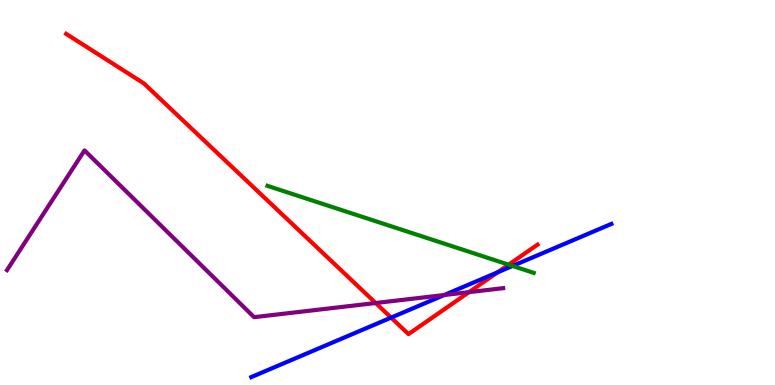[{'lines': ['blue', 'red'], 'intersections': [{'x': 5.05, 'y': 1.75}, {'x': 6.42, 'y': 2.93}]}, {'lines': ['green', 'red'], 'intersections': [{'x': 6.56, 'y': 3.13}]}, {'lines': ['purple', 'red'], 'intersections': [{'x': 4.85, 'y': 2.13}, {'x': 6.05, 'y': 2.41}]}, {'lines': ['blue', 'green'], 'intersections': [{'x': 6.61, 'y': 3.09}]}, {'lines': ['blue', 'purple'], 'intersections': [{'x': 5.73, 'y': 2.34}]}, {'lines': ['green', 'purple'], 'intersections': []}]